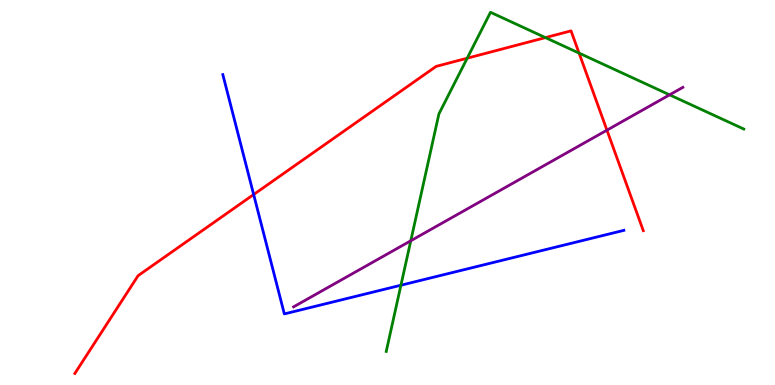[{'lines': ['blue', 'red'], 'intersections': [{'x': 3.27, 'y': 4.95}]}, {'lines': ['green', 'red'], 'intersections': [{'x': 6.03, 'y': 8.49}, {'x': 7.04, 'y': 9.02}, {'x': 7.47, 'y': 8.62}]}, {'lines': ['purple', 'red'], 'intersections': [{'x': 7.83, 'y': 6.62}]}, {'lines': ['blue', 'green'], 'intersections': [{'x': 5.17, 'y': 2.59}]}, {'lines': ['blue', 'purple'], 'intersections': []}, {'lines': ['green', 'purple'], 'intersections': [{'x': 5.3, 'y': 3.75}, {'x': 8.64, 'y': 7.54}]}]